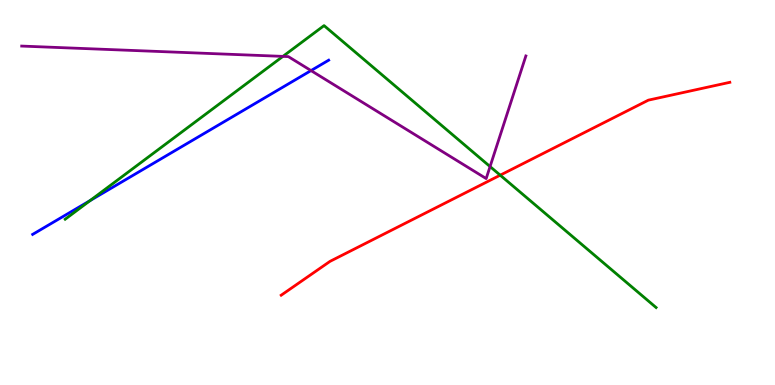[{'lines': ['blue', 'red'], 'intersections': []}, {'lines': ['green', 'red'], 'intersections': [{'x': 6.45, 'y': 5.45}]}, {'lines': ['purple', 'red'], 'intersections': []}, {'lines': ['blue', 'green'], 'intersections': [{'x': 1.16, 'y': 4.79}]}, {'lines': ['blue', 'purple'], 'intersections': [{'x': 4.01, 'y': 8.17}]}, {'lines': ['green', 'purple'], 'intersections': [{'x': 3.65, 'y': 8.54}, {'x': 6.32, 'y': 5.67}]}]